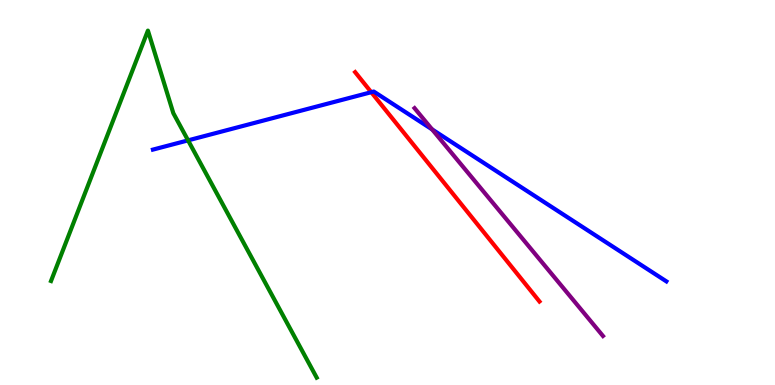[{'lines': ['blue', 'red'], 'intersections': [{'x': 4.79, 'y': 7.61}]}, {'lines': ['green', 'red'], 'intersections': []}, {'lines': ['purple', 'red'], 'intersections': []}, {'lines': ['blue', 'green'], 'intersections': [{'x': 2.43, 'y': 6.35}]}, {'lines': ['blue', 'purple'], 'intersections': [{'x': 5.58, 'y': 6.64}]}, {'lines': ['green', 'purple'], 'intersections': []}]